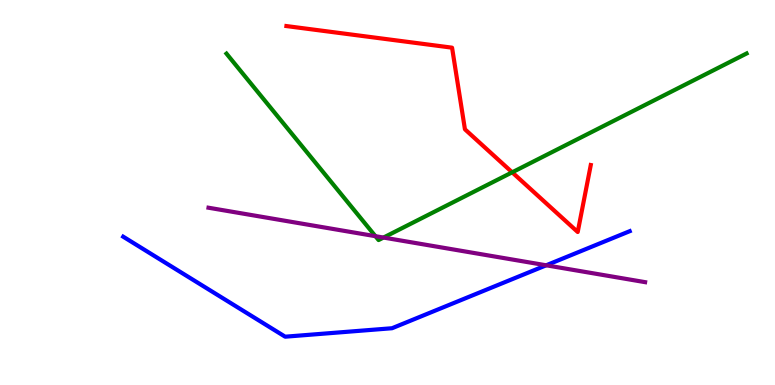[{'lines': ['blue', 'red'], 'intersections': []}, {'lines': ['green', 'red'], 'intersections': [{'x': 6.61, 'y': 5.52}]}, {'lines': ['purple', 'red'], 'intersections': []}, {'lines': ['blue', 'green'], 'intersections': []}, {'lines': ['blue', 'purple'], 'intersections': [{'x': 7.05, 'y': 3.11}]}, {'lines': ['green', 'purple'], 'intersections': [{'x': 4.84, 'y': 3.87}, {'x': 4.95, 'y': 3.83}]}]